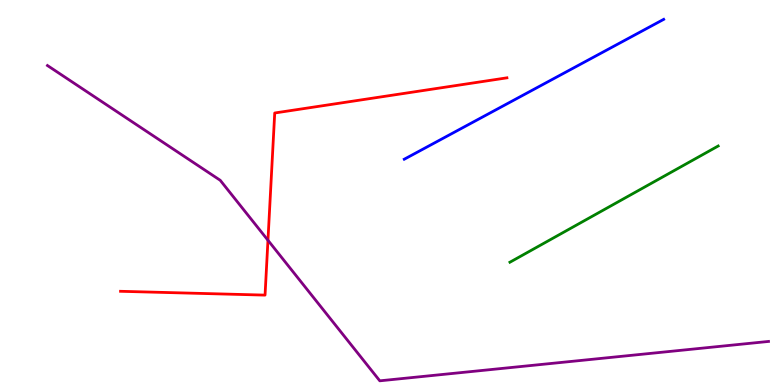[{'lines': ['blue', 'red'], 'intersections': []}, {'lines': ['green', 'red'], 'intersections': []}, {'lines': ['purple', 'red'], 'intersections': [{'x': 3.46, 'y': 3.76}]}, {'lines': ['blue', 'green'], 'intersections': []}, {'lines': ['blue', 'purple'], 'intersections': []}, {'lines': ['green', 'purple'], 'intersections': []}]